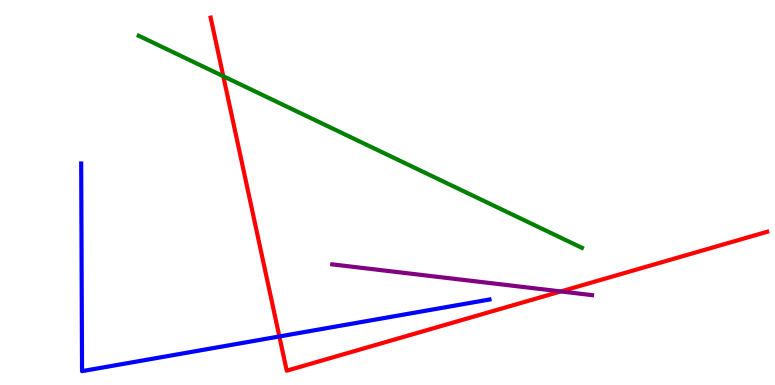[{'lines': ['blue', 'red'], 'intersections': [{'x': 3.6, 'y': 1.26}]}, {'lines': ['green', 'red'], 'intersections': [{'x': 2.88, 'y': 8.02}]}, {'lines': ['purple', 'red'], 'intersections': [{'x': 7.24, 'y': 2.43}]}, {'lines': ['blue', 'green'], 'intersections': []}, {'lines': ['blue', 'purple'], 'intersections': []}, {'lines': ['green', 'purple'], 'intersections': []}]